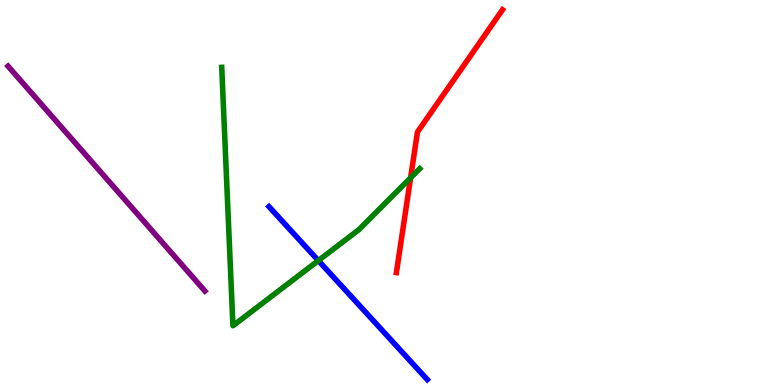[{'lines': ['blue', 'red'], 'intersections': []}, {'lines': ['green', 'red'], 'intersections': [{'x': 5.3, 'y': 5.38}]}, {'lines': ['purple', 'red'], 'intersections': []}, {'lines': ['blue', 'green'], 'intersections': [{'x': 4.11, 'y': 3.23}]}, {'lines': ['blue', 'purple'], 'intersections': []}, {'lines': ['green', 'purple'], 'intersections': []}]